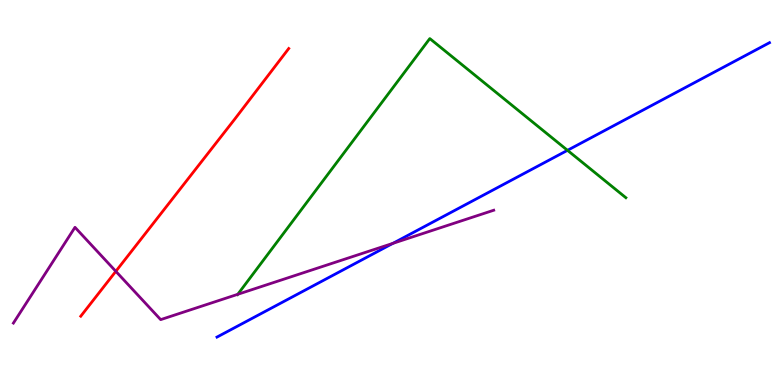[{'lines': ['blue', 'red'], 'intersections': []}, {'lines': ['green', 'red'], 'intersections': []}, {'lines': ['purple', 'red'], 'intersections': [{'x': 1.49, 'y': 2.95}]}, {'lines': ['blue', 'green'], 'intersections': [{'x': 7.32, 'y': 6.1}]}, {'lines': ['blue', 'purple'], 'intersections': [{'x': 5.07, 'y': 3.68}]}, {'lines': ['green', 'purple'], 'intersections': [{'x': 3.07, 'y': 2.36}]}]